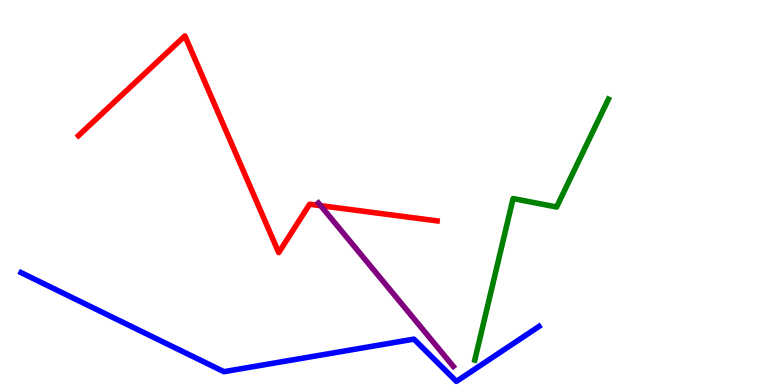[{'lines': ['blue', 'red'], 'intersections': []}, {'lines': ['green', 'red'], 'intersections': []}, {'lines': ['purple', 'red'], 'intersections': [{'x': 4.14, 'y': 4.66}]}, {'lines': ['blue', 'green'], 'intersections': []}, {'lines': ['blue', 'purple'], 'intersections': []}, {'lines': ['green', 'purple'], 'intersections': []}]